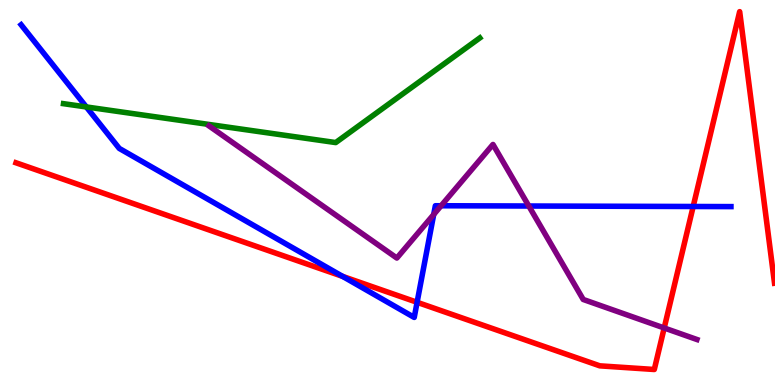[{'lines': ['blue', 'red'], 'intersections': [{'x': 4.42, 'y': 2.82}, {'x': 5.38, 'y': 2.15}, {'x': 8.94, 'y': 4.64}]}, {'lines': ['green', 'red'], 'intersections': []}, {'lines': ['purple', 'red'], 'intersections': [{'x': 8.57, 'y': 1.48}]}, {'lines': ['blue', 'green'], 'intersections': [{'x': 1.11, 'y': 7.22}]}, {'lines': ['blue', 'purple'], 'intersections': [{'x': 5.6, 'y': 4.43}, {'x': 5.69, 'y': 4.66}, {'x': 6.82, 'y': 4.65}]}, {'lines': ['green', 'purple'], 'intersections': []}]